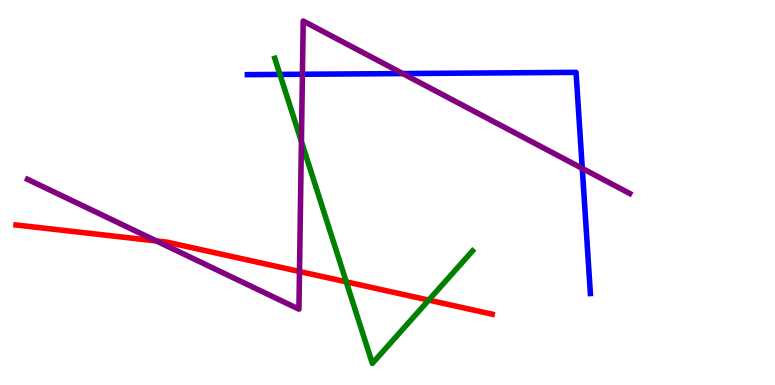[{'lines': ['blue', 'red'], 'intersections': []}, {'lines': ['green', 'red'], 'intersections': [{'x': 4.47, 'y': 2.68}, {'x': 5.53, 'y': 2.2}]}, {'lines': ['purple', 'red'], 'intersections': [{'x': 2.02, 'y': 3.74}, {'x': 3.86, 'y': 2.95}]}, {'lines': ['blue', 'green'], 'intersections': [{'x': 3.61, 'y': 8.07}]}, {'lines': ['blue', 'purple'], 'intersections': [{'x': 3.9, 'y': 8.07}, {'x': 5.2, 'y': 8.09}, {'x': 7.51, 'y': 5.63}]}, {'lines': ['green', 'purple'], 'intersections': [{'x': 3.89, 'y': 6.32}]}]